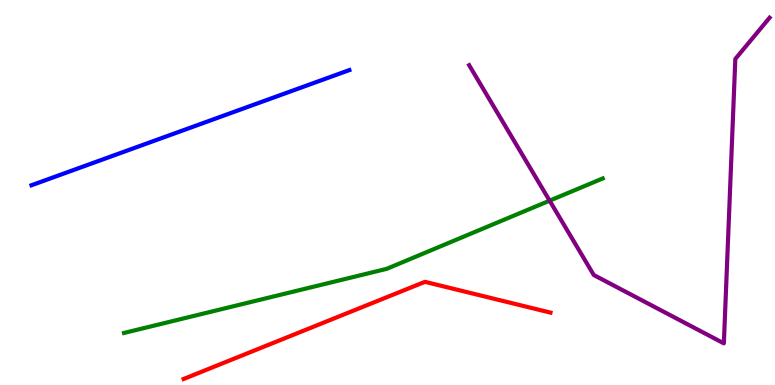[{'lines': ['blue', 'red'], 'intersections': []}, {'lines': ['green', 'red'], 'intersections': []}, {'lines': ['purple', 'red'], 'intersections': []}, {'lines': ['blue', 'green'], 'intersections': []}, {'lines': ['blue', 'purple'], 'intersections': []}, {'lines': ['green', 'purple'], 'intersections': [{'x': 7.09, 'y': 4.79}]}]